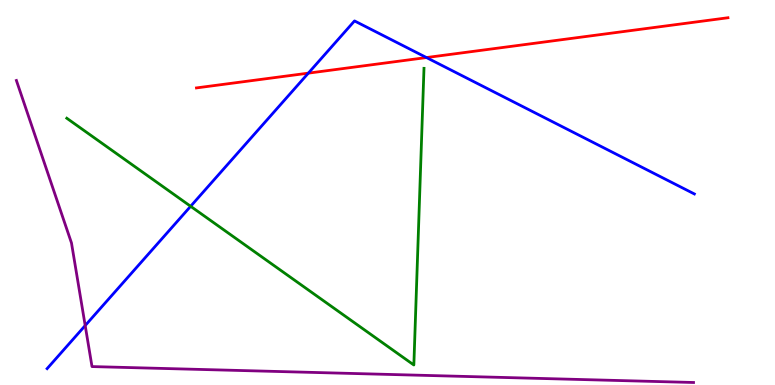[{'lines': ['blue', 'red'], 'intersections': [{'x': 3.98, 'y': 8.1}, {'x': 5.5, 'y': 8.51}]}, {'lines': ['green', 'red'], 'intersections': []}, {'lines': ['purple', 'red'], 'intersections': []}, {'lines': ['blue', 'green'], 'intersections': [{'x': 2.46, 'y': 4.64}]}, {'lines': ['blue', 'purple'], 'intersections': [{'x': 1.1, 'y': 1.54}]}, {'lines': ['green', 'purple'], 'intersections': []}]